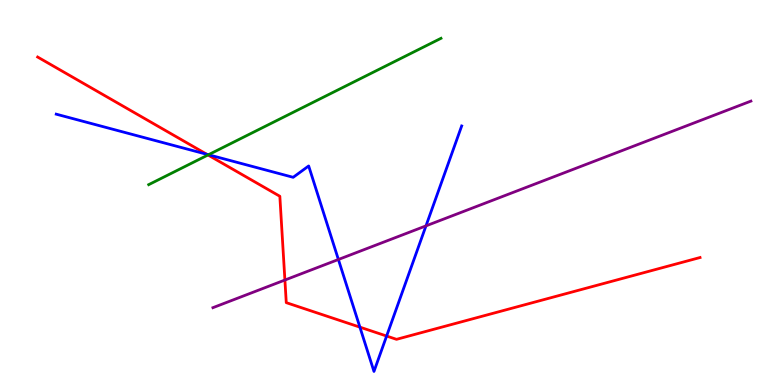[{'lines': ['blue', 'red'], 'intersections': [{'x': 2.67, 'y': 5.99}, {'x': 4.64, 'y': 1.5}, {'x': 4.99, 'y': 1.27}]}, {'lines': ['green', 'red'], 'intersections': [{'x': 2.68, 'y': 5.97}]}, {'lines': ['purple', 'red'], 'intersections': [{'x': 3.68, 'y': 2.73}]}, {'lines': ['blue', 'green'], 'intersections': [{'x': 2.69, 'y': 5.98}]}, {'lines': ['blue', 'purple'], 'intersections': [{'x': 4.37, 'y': 3.26}, {'x': 5.5, 'y': 4.13}]}, {'lines': ['green', 'purple'], 'intersections': []}]